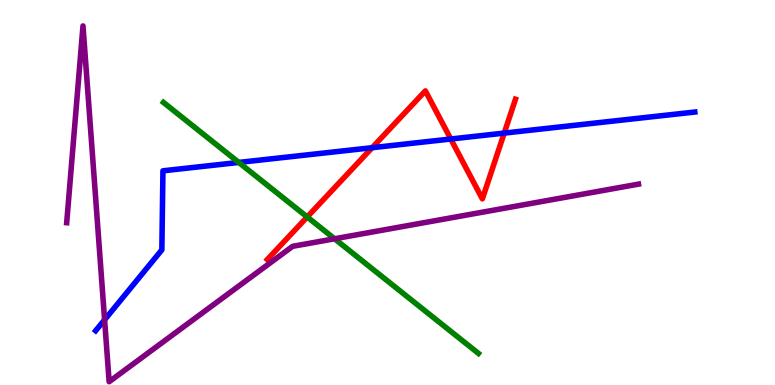[{'lines': ['blue', 'red'], 'intersections': [{'x': 4.8, 'y': 6.16}, {'x': 5.82, 'y': 6.39}, {'x': 6.51, 'y': 6.54}]}, {'lines': ['green', 'red'], 'intersections': [{'x': 3.96, 'y': 4.36}]}, {'lines': ['purple', 'red'], 'intersections': []}, {'lines': ['blue', 'green'], 'intersections': [{'x': 3.08, 'y': 5.78}]}, {'lines': ['blue', 'purple'], 'intersections': [{'x': 1.35, 'y': 1.69}]}, {'lines': ['green', 'purple'], 'intersections': [{'x': 4.32, 'y': 3.8}]}]